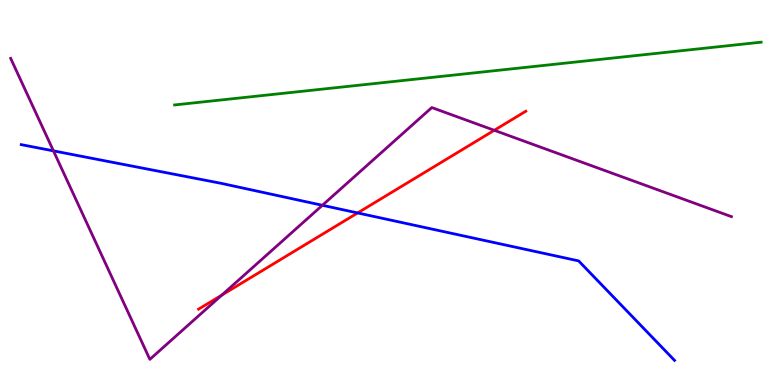[{'lines': ['blue', 'red'], 'intersections': [{'x': 4.61, 'y': 4.47}]}, {'lines': ['green', 'red'], 'intersections': []}, {'lines': ['purple', 'red'], 'intersections': [{'x': 2.86, 'y': 2.34}, {'x': 6.38, 'y': 6.62}]}, {'lines': ['blue', 'green'], 'intersections': []}, {'lines': ['blue', 'purple'], 'intersections': [{'x': 0.69, 'y': 6.08}, {'x': 4.16, 'y': 4.67}]}, {'lines': ['green', 'purple'], 'intersections': []}]